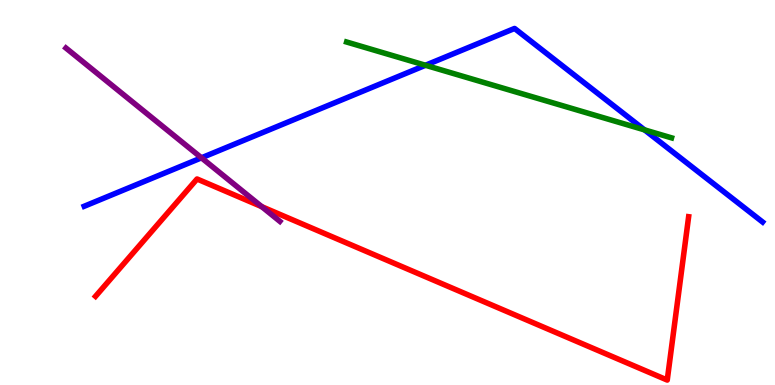[{'lines': ['blue', 'red'], 'intersections': []}, {'lines': ['green', 'red'], 'intersections': []}, {'lines': ['purple', 'red'], 'intersections': [{'x': 3.38, 'y': 4.63}]}, {'lines': ['blue', 'green'], 'intersections': [{'x': 5.49, 'y': 8.3}, {'x': 8.32, 'y': 6.63}]}, {'lines': ['blue', 'purple'], 'intersections': [{'x': 2.6, 'y': 5.9}]}, {'lines': ['green', 'purple'], 'intersections': []}]